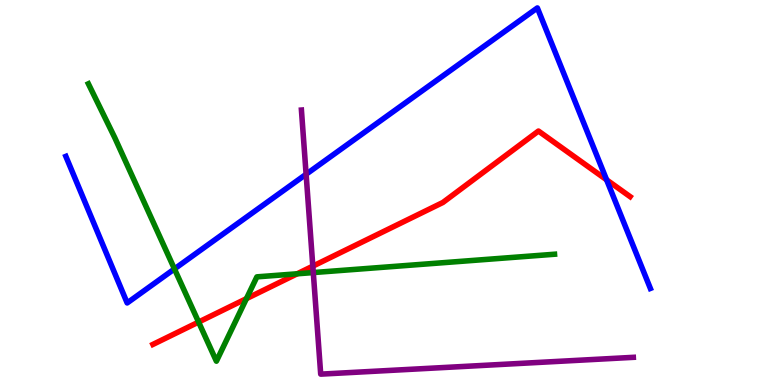[{'lines': ['blue', 'red'], 'intersections': [{'x': 7.83, 'y': 5.33}]}, {'lines': ['green', 'red'], 'intersections': [{'x': 2.56, 'y': 1.63}, {'x': 3.18, 'y': 2.24}, {'x': 3.83, 'y': 2.89}]}, {'lines': ['purple', 'red'], 'intersections': [{'x': 4.04, 'y': 3.09}]}, {'lines': ['blue', 'green'], 'intersections': [{'x': 2.25, 'y': 3.01}]}, {'lines': ['blue', 'purple'], 'intersections': [{'x': 3.95, 'y': 5.47}]}, {'lines': ['green', 'purple'], 'intersections': [{'x': 4.04, 'y': 2.92}]}]